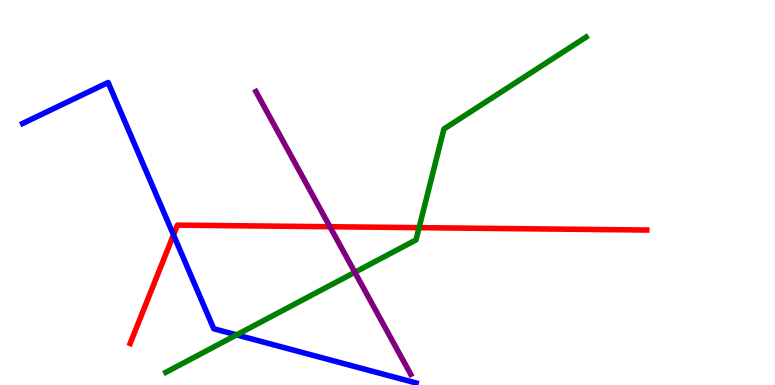[{'lines': ['blue', 'red'], 'intersections': [{'x': 2.24, 'y': 3.9}]}, {'lines': ['green', 'red'], 'intersections': [{'x': 5.41, 'y': 4.09}]}, {'lines': ['purple', 'red'], 'intersections': [{'x': 4.26, 'y': 4.11}]}, {'lines': ['blue', 'green'], 'intersections': [{'x': 3.05, 'y': 1.3}]}, {'lines': ['blue', 'purple'], 'intersections': []}, {'lines': ['green', 'purple'], 'intersections': [{'x': 4.58, 'y': 2.93}]}]